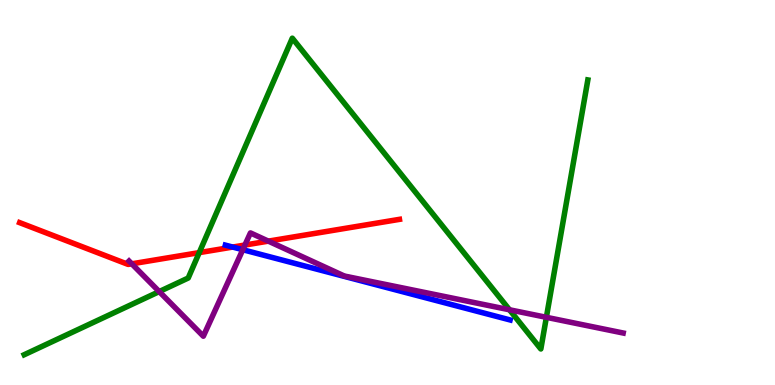[{'lines': ['blue', 'red'], 'intersections': [{'x': 3.0, 'y': 3.58}]}, {'lines': ['green', 'red'], 'intersections': [{'x': 2.57, 'y': 3.44}]}, {'lines': ['purple', 'red'], 'intersections': [{'x': 1.7, 'y': 3.15}, {'x': 3.16, 'y': 3.64}, {'x': 3.46, 'y': 3.74}]}, {'lines': ['blue', 'green'], 'intersections': []}, {'lines': ['blue', 'purple'], 'intersections': [{'x': 3.13, 'y': 3.51}]}, {'lines': ['green', 'purple'], 'intersections': [{'x': 2.05, 'y': 2.43}, {'x': 6.57, 'y': 1.95}, {'x': 7.05, 'y': 1.76}]}]